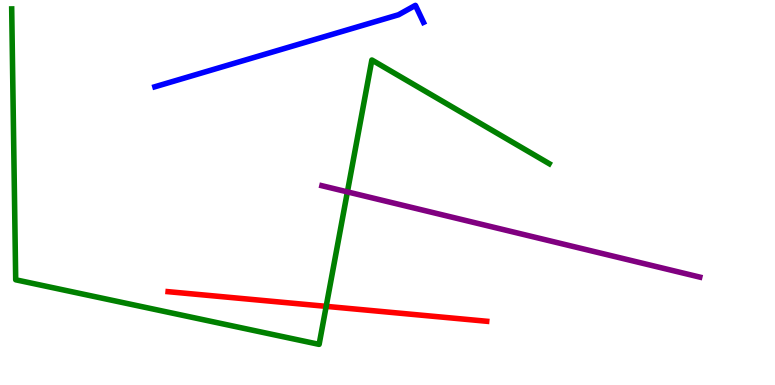[{'lines': ['blue', 'red'], 'intersections': []}, {'lines': ['green', 'red'], 'intersections': [{'x': 4.21, 'y': 2.04}]}, {'lines': ['purple', 'red'], 'intersections': []}, {'lines': ['blue', 'green'], 'intersections': []}, {'lines': ['blue', 'purple'], 'intersections': []}, {'lines': ['green', 'purple'], 'intersections': [{'x': 4.48, 'y': 5.02}]}]